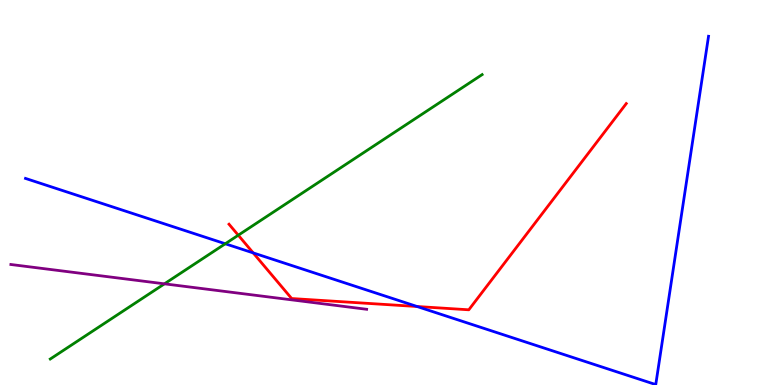[{'lines': ['blue', 'red'], 'intersections': [{'x': 3.27, 'y': 3.43}, {'x': 5.38, 'y': 2.04}]}, {'lines': ['green', 'red'], 'intersections': [{'x': 3.07, 'y': 3.89}]}, {'lines': ['purple', 'red'], 'intersections': []}, {'lines': ['blue', 'green'], 'intersections': [{'x': 2.91, 'y': 3.67}]}, {'lines': ['blue', 'purple'], 'intersections': []}, {'lines': ['green', 'purple'], 'intersections': [{'x': 2.12, 'y': 2.63}]}]